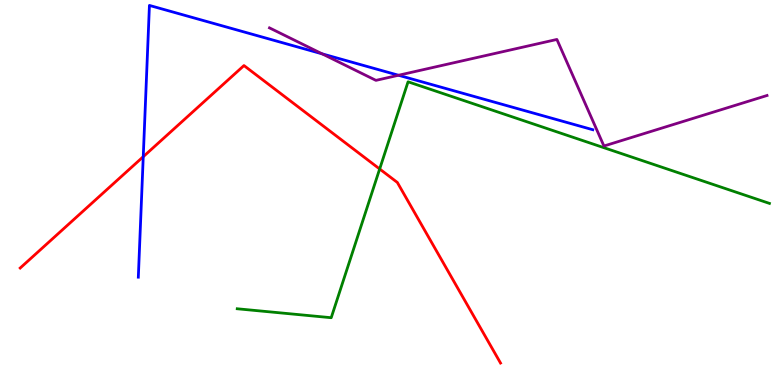[{'lines': ['blue', 'red'], 'intersections': [{'x': 1.85, 'y': 5.93}]}, {'lines': ['green', 'red'], 'intersections': [{'x': 4.9, 'y': 5.61}]}, {'lines': ['purple', 'red'], 'intersections': []}, {'lines': ['blue', 'green'], 'intersections': []}, {'lines': ['blue', 'purple'], 'intersections': [{'x': 4.16, 'y': 8.6}, {'x': 5.14, 'y': 8.05}]}, {'lines': ['green', 'purple'], 'intersections': []}]